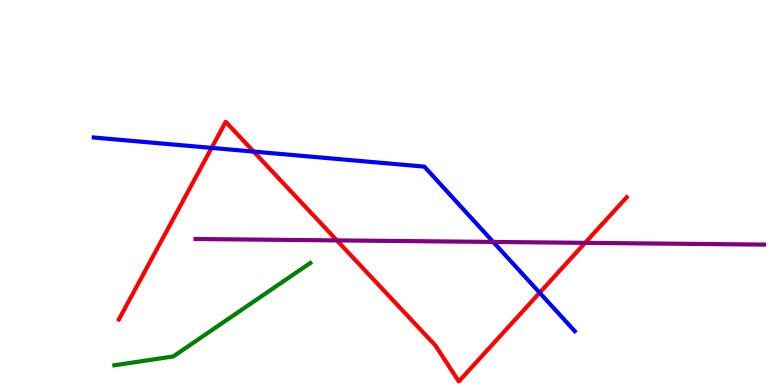[{'lines': ['blue', 'red'], 'intersections': [{'x': 2.73, 'y': 6.16}, {'x': 3.27, 'y': 6.06}, {'x': 6.96, 'y': 2.4}]}, {'lines': ['green', 'red'], 'intersections': []}, {'lines': ['purple', 'red'], 'intersections': [{'x': 4.35, 'y': 3.76}, {'x': 7.55, 'y': 3.69}]}, {'lines': ['blue', 'green'], 'intersections': []}, {'lines': ['blue', 'purple'], 'intersections': [{'x': 6.36, 'y': 3.72}]}, {'lines': ['green', 'purple'], 'intersections': []}]